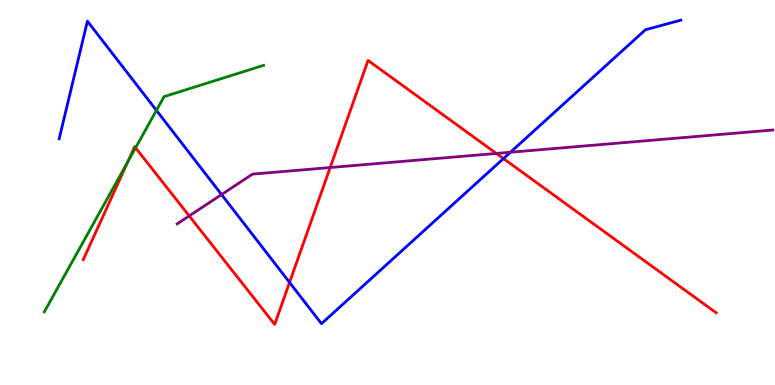[{'lines': ['blue', 'red'], 'intersections': [{'x': 3.74, 'y': 2.66}, {'x': 6.5, 'y': 5.88}]}, {'lines': ['green', 'red'], 'intersections': [{'x': 1.65, 'y': 5.79}, {'x': 1.75, 'y': 6.16}]}, {'lines': ['purple', 'red'], 'intersections': [{'x': 2.44, 'y': 4.39}, {'x': 4.26, 'y': 5.65}, {'x': 6.4, 'y': 6.01}]}, {'lines': ['blue', 'green'], 'intersections': [{'x': 2.02, 'y': 7.13}]}, {'lines': ['blue', 'purple'], 'intersections': [{'x': 2.86, 'y': 4.95}, {'x': 6.59, 'y': 6.05}]}, {'lines': ['green', 'purple'], 'intersections': []}]